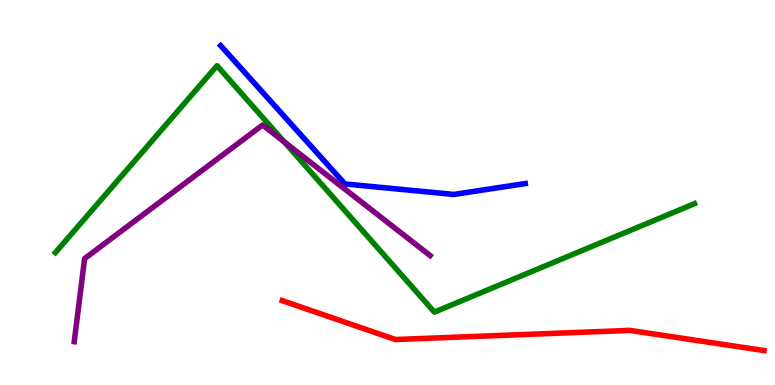[{'lines': ['blue', 'red'], 'intersections': []}, {'lines': ['green', 'red'], 'intersections': []}, {'lines': ['purple', 'red'], 'intersections': []}, {'lines': ['blue', 'green'], 'intersections': []}, {'lines': ['blue', 'purple'], 'intersections': []}, {'lines': ['green', 'purple'], 'intersections': [{'x': 3.67, 'y': 6.32}]}]